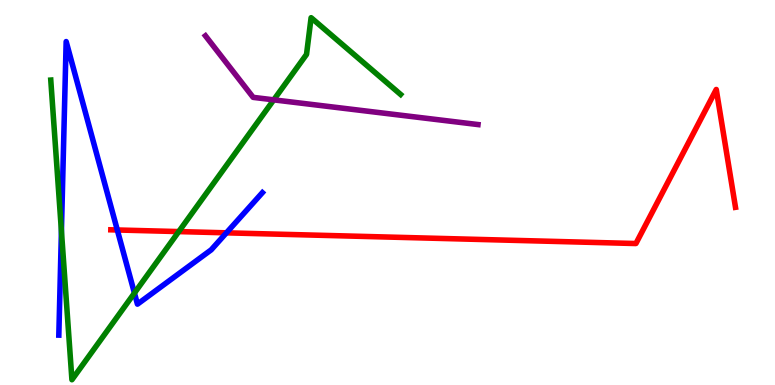[{'lines': ['blue', 'red'], 'intersections': [{'x': 1.51, 'y': 4.03}, {'x': 2.92, 'y': 3.95}]}, {'lines': ['green', 'red'], 'intersections': [{'x': 2.31, 'y': 3.98}]}, {'lines': ['purple', 'red'], 'intersections': []}, {'lines': ['blue', 'green'], 'intersections': [{'x': 0.793, 'y': 4.0}, {'x': 1.73, 'y': 2.39}]}, {'lines': ['blue', 'purple'], 'intersections': []}, {'lines': ['green', 'purple'], 'intersections': [{'x': 3.53, 'y': 7.41}]}]